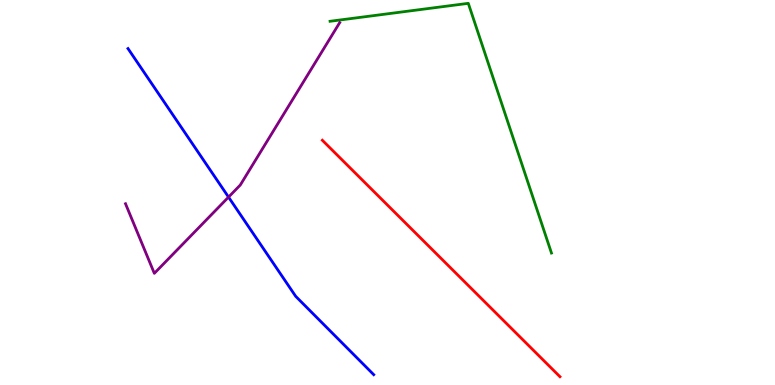[{'lines': ['blue', 'red'], 'intersections': []}, {'lines': ['green', 'red'], 'intersections': []}, {'lines': ['purple', 'red'], 'intersections': []}, {'lines': ['blue', 'green'], 'intersections': []}, {'lines': ['blue', 'purple'], 'intersections': [{'x': 2.95, 'y': 4.88}]}, {'lines': ['green', 'purple'], 'intersections': []}]